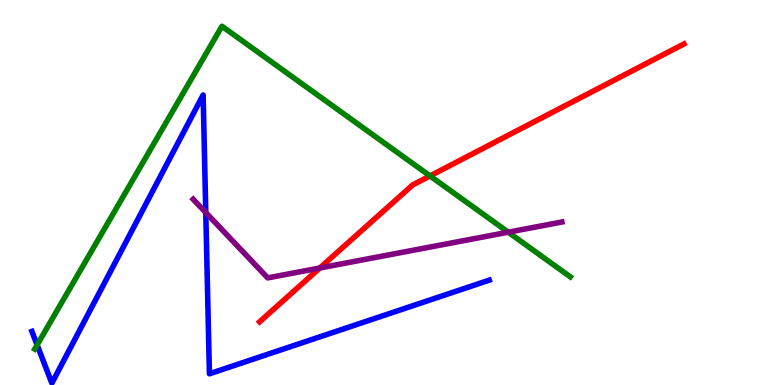[{'lines': ['blue', 'red'], 'intersections': []}, {'lines': ['green', 'red'], 'intersections': [{'x': 5.55, 'y': 5.43}]}, {'lines': ['purple', 'red'], 'intersections': [{'x': 4.13, 'y': 3.04}]}, {'lines': ['blue', 'green'], 'intersections': [{'x': 0.479, 'y': 1.04}]}, {'lines': ['blue', 'purple'], 'intersections': [{'x': 2.66, 'y': 4.48}]}, {'lines': ['green', 'purple'], 'intersections': [{'x': 6.56, 'y': 3.97}]}]